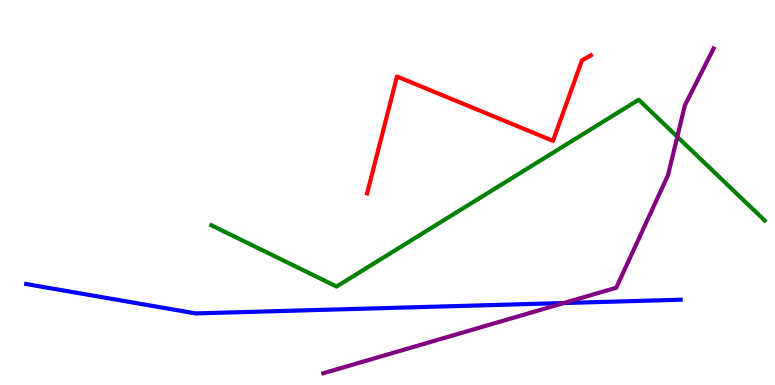[{'lines': ['blue', 'red'], 'intersections': []}, {'lines': ['green', 'red'], 'intersections': []}, {'lines': ['purple', 'red'], 'intersections': []}, {'lines': ['blue', 'green'], 'intersections': []}, {'lines': ['blue', 'purple'], 'intersections': [{'x': 7.28, 'y': 2.13}]}, {'lines': ['green', 'purple'], 'intersections': [{'x': 8.74, 'y': 6.45}]}]